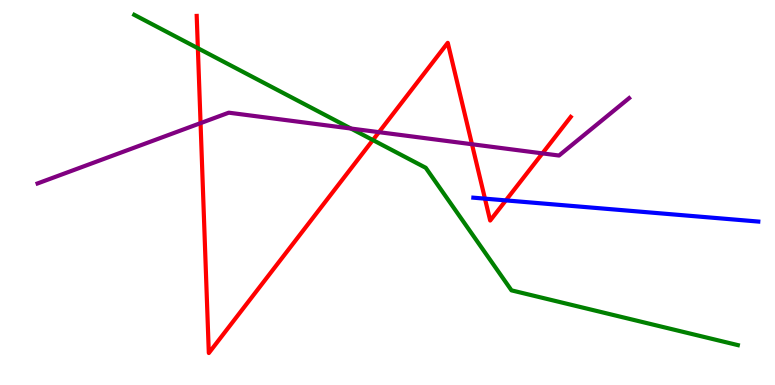[{'lines': ['blue', 'red'], 'intersections': [{'x': 6.26, 'y': 4.84}, {'x': 6.53, 'y': 4.79}]}, {'lines': ['green', 'red'], 'intersections': [{'x': 2.55, 'y': 8.75}, {'x': 4.81, 'y': 6.36}]}, {'lines': ['purple', 'red'], 'intersections': [{'x': 2.59, 'y': 6.8}, {'x': 4.89, 'y': 6.57}, {'x': 6.09, 'y': 6.25}, {'x': 7.0, 'y': 6.02}]}, {'lines': ['blue', 'green'], 'intersections': []}, {'lines': ['blue', 'purple'], 'intersections': []}, {'lines': ['green', 'purple'], 'intersections': [{'x': 4.53, 'y': 6.66}]}]